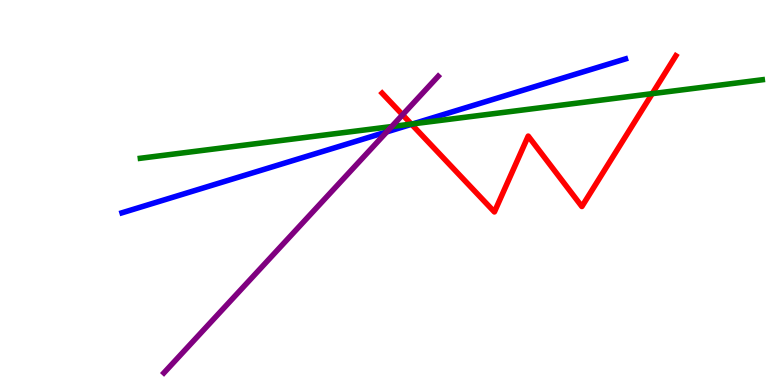[{'lines': ['blue', 'red'], 'intersections': [{'x': 5.31, 'y': 6.77}]}, {'lines': ['green', 'red'], 'intersections': [{'x': 5.31, 'y': 6.78}, {'x': 8.42, 'y': 7.57}]}, {'lines': ['purple', 'red'], 'intersections': [{'x': 5.19, 'y': 7.02}]}, {'lines': ['blue', 'green'], 'intersections': [{'x': 5.33, 'y': 6.78}]}, {'lines': ['blue', 'purple'], 'intersections': [{'x': 4.99, 'y': 6.57}]}, {'lines': ['green', 'purple'], 'intersections': [{'x': 5.05, 'y': 6.71}]}]